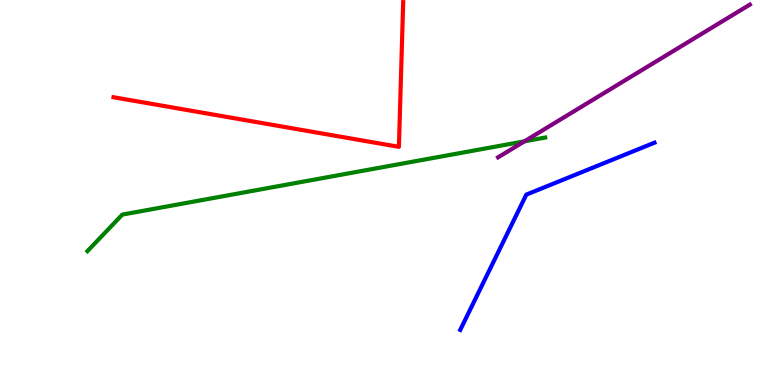[{'lines': ['blue', 'red'], 'intersections': []}, {'lines': ['green', 'red'], 'intersections': []}, {'lines': ['purple', 'red'], 'intersections': []}, {'lines': ['blue', 'green'], 'intersections': []}, {'lines': ['blue', 'purple'], 'intersections': []}, {'lines': ['green', 'purple'], 'intersections': [{'x': 6.77, 'y': 6.33}]}]